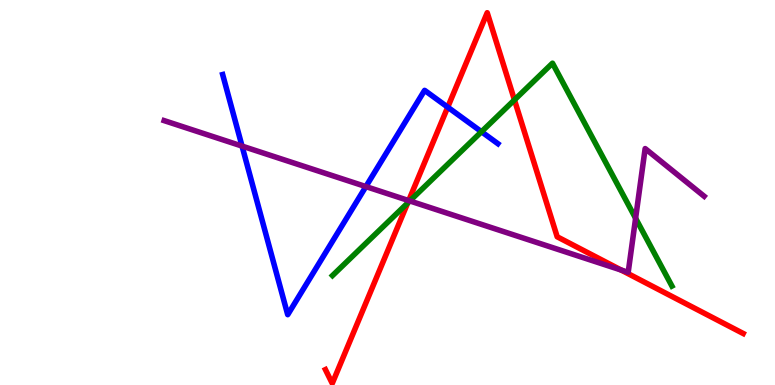[{'lines': ['blue', 'red'], 'intersections': [{'x': 5.78, 'y': 7.22}]}, {'lines': ['green', 'red'], 'intersections': [{'x': 5.26, 'y': 4.73}, {'x': 6.64, 'y': 7.4}]}, {'lines': ['purple', 'red'], 'intersections': [{'x': 5.27, 'y': 4.79}, {'x': 8.01, 'y': 2.99}]}, {'lines': ['blue', 'green'], 'intersections': [{'x': 6.21, 'y': 6.58}]}, {'lines': ['blue', 'purple'], 'intersections': [{'x': 3.12, 'y': 6.21}, {'x': 4.72, 'y': 5.15}]}, {'lines': ['green', 'purple'], 'intersections': [{'x': 5.29, 'y': 4.78}, {'x': 8.2, 'y': 4.33}]}]